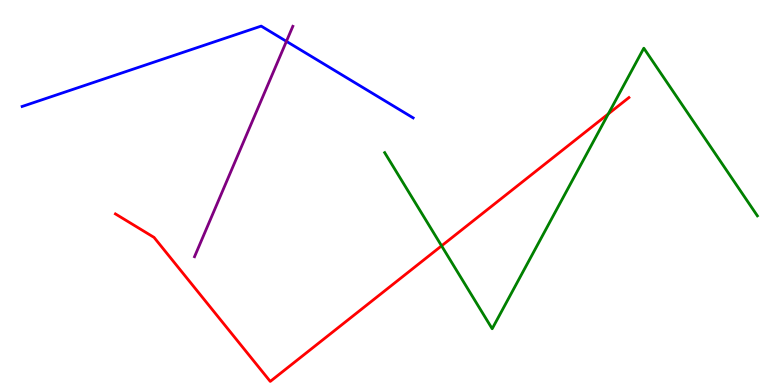[{'lines': ['blue', 'red'], 'intersections': []}, {'lines': ['green', 'red'], 'intersections': [{'x': 5.7, 'y': 3.61}, {'x': 7.85, 'y': 7.04}]}, {'lines': ['purple', 'red'], 'intersections': []}, {'lines': ['blue', 'green'], 'intersections': []}, {'lines': ['blue', 'purple'], 'intersections': [{'x': 3.7, 'y': 8.93}]}, {'lines': ['green', 'purple'], 'intersections': []}]